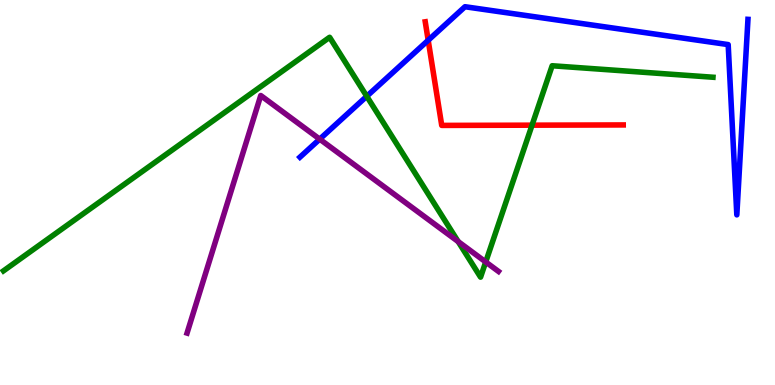[{'lines': ['blue', 'red'], 'intersections': [{'x': 5.52, 'y': 8.95}]}, {'lines': ['green', 'red'], 'intersections': [{'x': 6.87, 'y': 6.75}]}, {'lines': ['purple', 'red'], 'intersections': []}, {'lines': ['blue', 'green'], 'intersections': [{'x': 4.73, 'y': 7.5}]}, {'lines': ['blue', 'purple'], 'intersections': [{'x': 4.13, 'y': 6.39}]}, {'lines': ['green', 'purple'], 'intersections': [{'x': 5.91, 'y': 3.73}, {'x': 6.27, 'y': 3.2}]}]